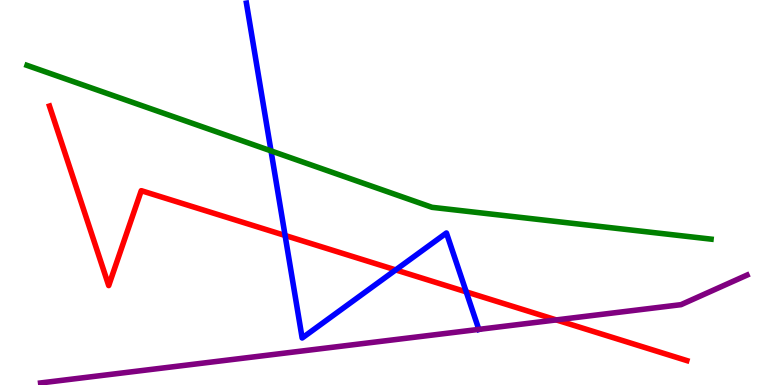[{'lines': ['blue', 'red'], 'intersections': [{'x': 3.68, 'y': 3.88}, {'x': 5.11, 'y': 2.99}, {'x': 6.02, 'y': 2.42}]}, {'lines': ['green', 'red'], 'intersections': []}, {'lines': ['purple', 'red'], 'intersections': [{'x': 7.18, 'y': 1.69}]}, {'lines': ['blue', 'green'], 'intersections': [{'x': 3.5, 'y': 6.08}]}, {'lines': ['blue', 'purple'], 'intersections': [{'x': 6.18, 'y': 1.44}]}, {'lines': ['green', 'purple'], 'intersections': []}]